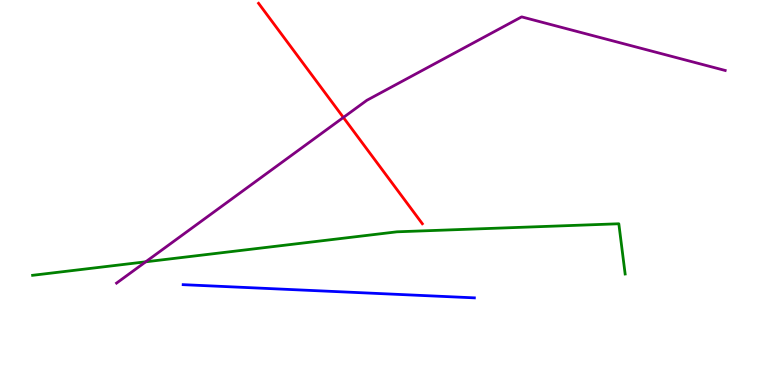[{'lines': ['blue', 'red'], 'intersections': []}, {'lines': ['green', 'red'], 'intersections': []}, {'lines': ['purple', 'red'], 'intersections': [{'x': 4.43, 'y': 6.95}]}, {'lines': ['blue', 'green'], 'intersections': []}, {'lines': ['blue', 'purple'], 'intersections': []}, {'lines': ['green', 'purple'], 'intersections': [{'x': 1.88, 'y': 3.2}]}]